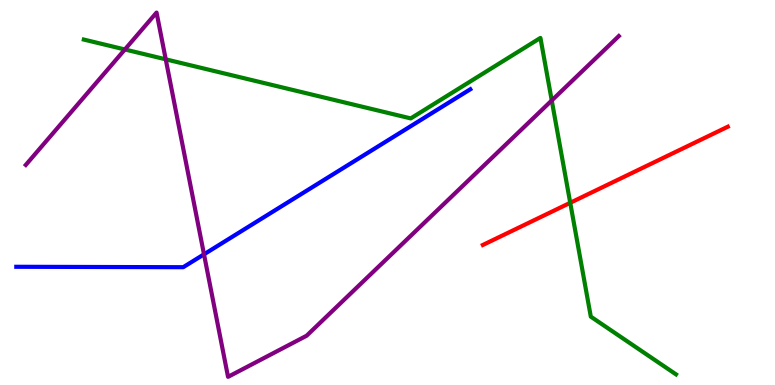[{'lines': ['blue', 'red'], 'intersections': []}, {'lines': ['green', 'red'], 'intersections': [{'x': 7.36, 'y': 4.73}]}, {'lines': ['purple', 'red'], 'intersections': []}, {'lines': ['blue', 'green'], 'intersections': []}, {'lines': ['blue', 'purple'], 'intersections': [{'x': 2.63, 'y': 3.39}]}, {'lines': ['green', 'purple'], 'intersections': [{'x': 1.61, 'y': 8.71}, {'x': 2.14, 'y': 8.46}, {'x': 7.12, 'y': 7.39}]}]